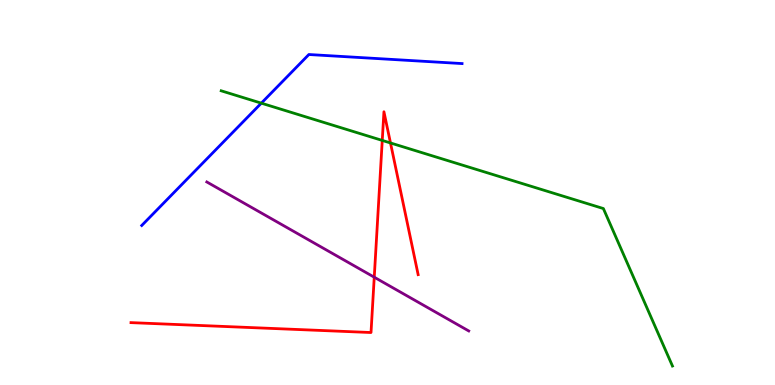[{'lines': ['blue', 'red'], 'intersections': []}, {'lines': ['green', 'red'], 'intersections': [{'x': 4.93, 'y': 6.35}, {'x': 5.04, 'y': 6.29}]}, {'lines': ['purple', 'red'], 'intersections': [{'x': 4.83, 'y': 2.8}]}, {'lines': ['blue', 'green'], 'intersections': [{'x': 3.37, 'y': 7.32}]}, {'lines': ['blue', 'purple'], 'intersections': []}, {'lines': ['green', 'purple'], 'intersections': []}]